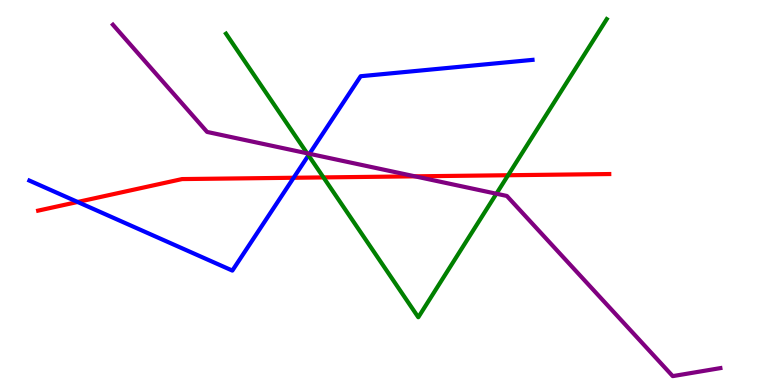[{'lines': ['blue', 'red'], 'intersections': [{'x': 1.0, 'y': 4.75}, {'x': 3.79, 'y': 5.38}]}, {'lines': ['green', 'red'], 'intersections': [{'x': 4.17, 'y': 5.39}, {'x': 6.56, 'y': 5.45}]}, {'lines': ['purple', 'red'], 'intersections': [{'x': 5.35, 'y': 5.42}]}, {'lines': ['blue', 'green'], 'intersections': [{'x': 3.98, 'y': 5.97}]}, {'lines': ['blue', 'purple'], 'intersections': [{'x': 3.99, 'y': 6.01}]}, {'lines': ['green', 'purple'], 'intersections': [{'x': 3.96, 'y': 6.02}, {'x': 6.41, 'y': 4.97}]}]